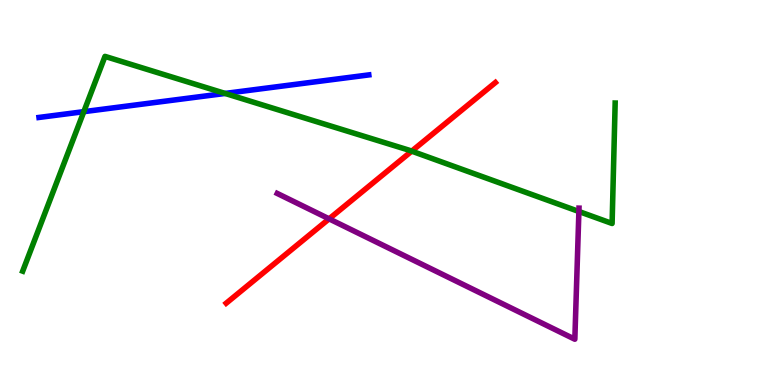[{'lines': ['blue', 'red'], 'intersections': []}, {'lines': ['green', 'red'], 'intersections': [{'x': 5.31, 'y': 6.07}]}, {'lines': ['purple', 'red'], 'intersections': [{'x': 4.25, 'y': 4.32}]}, {'lines': ['blue', 'green'], 'intersections': [{'x': 1.08, 'y': 7.1}, {'x': 2.9, 'y': 7.57}]}, {'lines': ['blue', 'purple'], 'intersections': []}, {'lines': ['green', 'purple'], 'intersections': [{'x': 7.47, 'y': 4.51}]}]